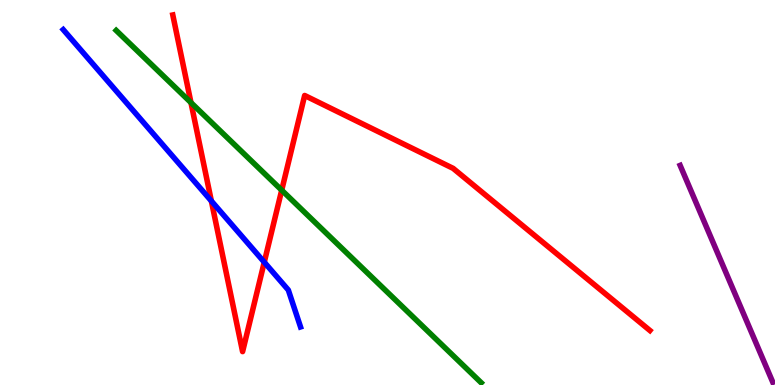[{'lines': ['blue', 'red'], 'intersections': [{'x': 2.73, 'y': 4.78}, {'x': 3.41, 'y': 3.19}]}, {'lines': ['green', 'red'], 'intersections': [{'x': 2.46, 'y': 7.33}, {'x': 3.63, 'y': 5.06}]}, {'lines': ['purple', 'red'], 'intersections': []}, {'lines': ['blue', 'green'], 'intersections': []}, {'lines': ['blue', 'purple'], 'intersections': []}, {'lines': ['green', 'purple'], 'intersections': []}]